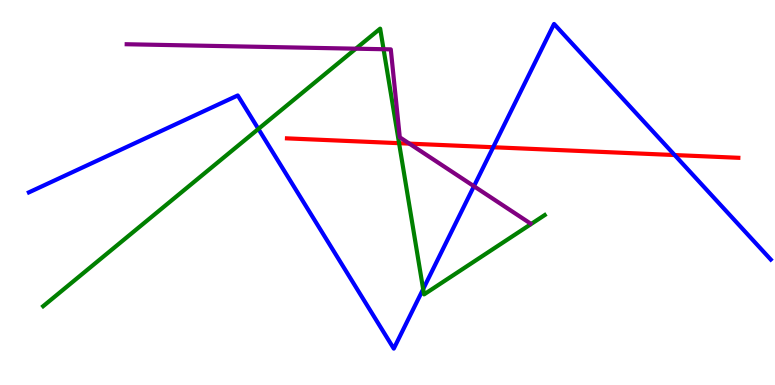[{'lines': ['blue', 'red'], 'intersections': [{'x': 6.36, 'y': 6.18}, {'x': 8.71, 'y': 5.97}]}, {'lines': ['green', 'red'], 'intersections': [{'x': 5.15, 'y': 6.28}]}, {'lines': ['purple', 'red'], 'intersections': [{'x': 5.28, 'y': 6.27}]}, {'lines': ['blue', 'green'], 'intersections': [{'x': 3.33, 'y': 6.65}, {'x': 5.46, 'y': 2.49}]}, {'lines': ['blue', 'purple'], 'intersections': [{'x': 6.12, 'y': 5.16}]}, {'lines': ['green', 'purple'], 'intersections': [{'x': 4.59, 'y': 8.74}, {'x': 4.95, 'y': 8.72}]}]